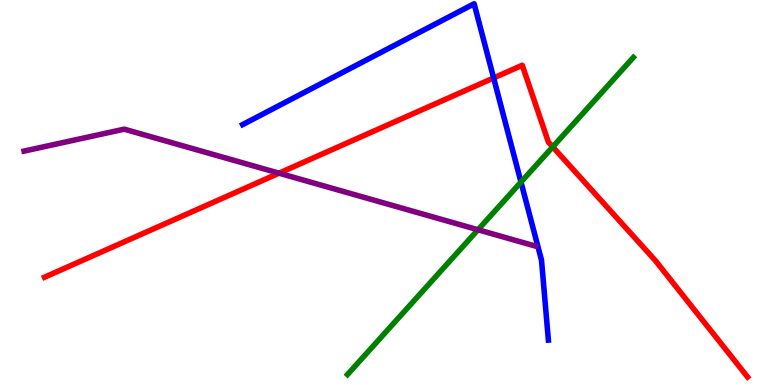[{'lines': ['blue', 'red'], 'intersections': [{'x': 6.37, 'y': 7.98}]}, {'lines': ['green', 'red'], 'intersections': [{'x': 7.13, 'y': 6.19}]}, {'lines': ['purple', 'red'], 'intersections': [{'x': 3.6, 'y': 5.5}]}, {'lines': ['blue', 'green'], 'intersections': [{'x': 6.72, 'y': 5.27}]}, {'lines': ['blue', 'purple'], 'intersections': []}, {'lines': ['green', 'purple'], 'intersections': [{'x': 6.17, 'y': 4.03}]}]